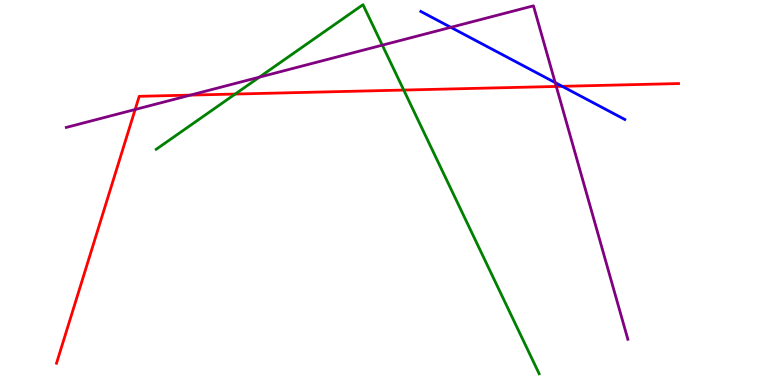[{'lines': ['blue', 'red'], 'intersections': [{'x': 7.25, 'y': 7.76}]}, {'lines': ['green', 'red'], 'intersections': [{'x': 3.03, 'y': 7.56}, {'x': 5.21, 'y': 7.66}]}, {'lines': ['purple', 'red'], 'intersections': [{'x': 1.74, 'y': 7.16}, {'x': 2.46, 'y': 7.53}, {'x': 7.18, 'y': 7.75}]}, {'lines': ['blue', 'green'], 'intersections': []}, {'lines': ['blue', 'purple'], 'intersections': [{'x': 5.82, 'y': 9.29}, {'x': 7.16, 'y': 7.85}]}, {'lines': ['green', 'purple'], 'intersections': [{'x': 3.35, 'y': 8.0}, {'x': 4.93, 'y': 8.83}]}]